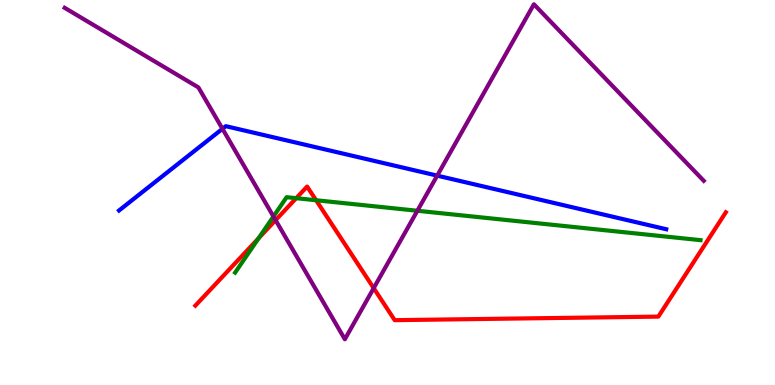[{'lines': ['blue', 'red'], 'intersections': []}, {'lines': ['green', 'red'], 'intersections': [{'x': 3.34, 'y': 3.81}, {'x': 3.82, 'y': 4.85}, {'x': 4.08, 'y': 4.8}]}, {'lines': ['purple', 'red'], 'intersections': [{'x': 3.56, 'y': 4.28}, {'x': 4.82, 'y': 2.52}]}, {'lines': ['blue', 'green'], 'intersections': []}, {'lines': ['blue', 'purple'], 'intersections': [{'x': 2.87, 'y': 6.65}, {'x': 5.64, 'y': 5.44}]}, {'lines': ['green', 'purple'], 'intersections': [{'x': 3.53, 'y': 4.38}, {'x': 5.39, 'y': 4.53}]}]